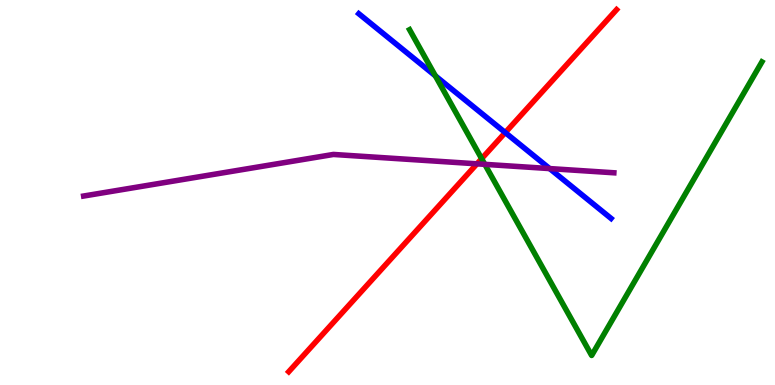[{'lines': ['blue', 'red'], 'intersections': [{'x': 6.52, 'y': 6.56}]}, {'lines': ['green', 'red'], 'intersections': [{'x': 6.21, 'y': 5.88}]}, {'lines': ['purple', 'red'], 'intersections': [{'x': 6.15, 'y': 5.74}]}, {'lines': ['blue', 'green'], 'intersections': [{'x': 5.62, 'y': 8.03}]}, {'lines': ['blue', 'purple'], 'intersections': [{'x': 7.09, 'y': 5.62}]}, {'lines': ['green', 'purple'], 'intersections': [{'x': 6.26, 'y': 5.73}]}]